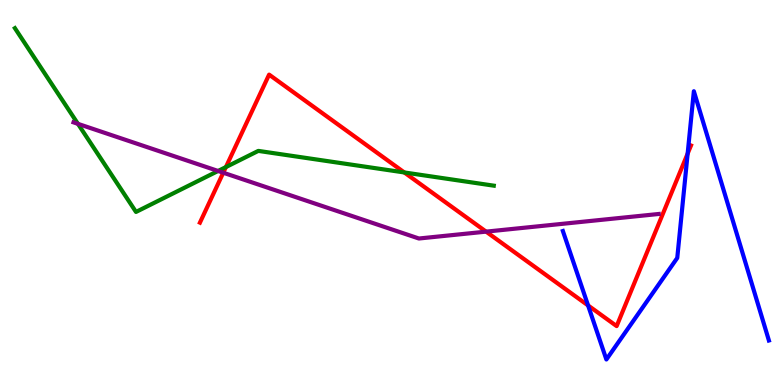[{'lines': ['blue', 'red'], 'intersections': [{'x': 7.59, 'y': 2.07}, {'x': 8.87, 'y': 6.01}]}, {'lines': ['green', 'red'], 'intersections': [{'x': 2.91, 'y': 5.66}, {'x': 5.22, 'y': 5.52}]}, {'lines': ['purple', 'red'], 'intersections': [{'x': 2.88, 'y': 5.51}, {'x': 6.27, 'y': 3.98}]}, {'lines': ['blue', 'green'], 'intersections': []}, {'lines': ['blue', 'purple'], 'intersections': []}, {'lines': ['green', 'purple'], 'intersections': [{'x': 1.01, 'y': 6.78}, {'x': 2.81, 'y': 5.56}]}]